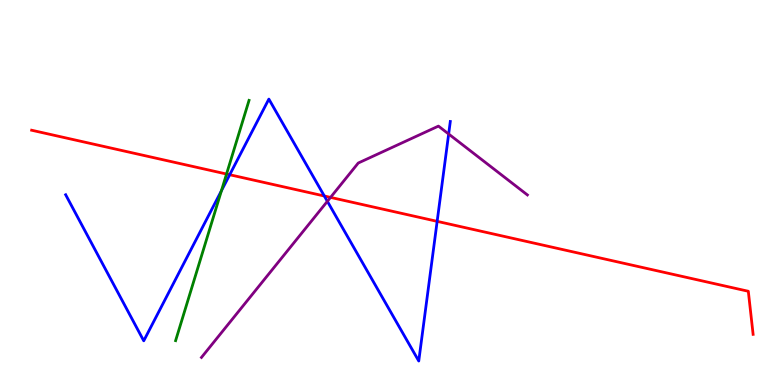[{'lines': ['blue', 'red'], 'intersections': [{'x': 2.96, 'y': 5.46}, {'x': 4.18, 'y': 4.91}, {'x': 5.64, 'y': 4.25}]}, {'lines': ['green', 'red'], 'intersections': [{'x': 2.92, 'y': 5.48}]}, {'lines': ['purple', 'red'], 'intersections': [{'x': 4.26, 'y': 4.87}]}, {'lines': ['blue', 'green'], 'intersections': [{'x': 2.86, 'y': 5.05}]}, {'lines': ['blue', 'purple'], 'intersections': [{'x': 4.22, 'y': 4.77}, {'x': 5.79, 'y': 6.52}]}, {'lines': ['green', 'purple'], 'intersections': []}]